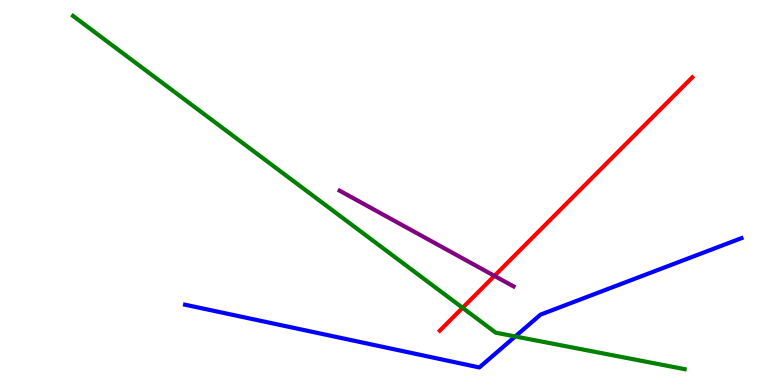[{'lines': ['blue', 'red'], 'intersections': []}, {'lines': ['green', 'red'], 'intersections': [{'x': 5.97, 'y': 2.0}]}, {'lines': ['purple', 'red'], 'intersections': [{'x': 6.38, 'y': 2.83}]}, {'lines': ['blue', 'green'], 'intersections': [{'x': 6.65, 'y': 1.26}]}, {'lines': ['blue', 'purple'], 'intersections': []}, {'lines': ['green', 'purple'], 'intersections': []}]